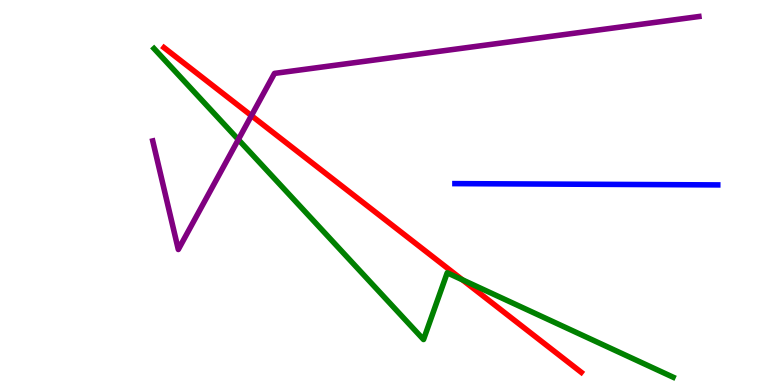[{'lines': ['blue', 'red'], 'intersections': []}, {'lines': ['green', 'red'], 'intersections': [{'x': 5.97, 'y': 2.73}]}, {'lines': ['purple', 'red'], 'intersections': [{'x': 3.24, 'y': 7.0}]}, {'lines': ['blue', 'green'], 'intersections': []}, {'lines': ['blue', 'purple'], 'intersections': []}, {'lines': ['green', 'purple'], 'intersections': [{'x': 3.08, 'y': 6.37}]}]